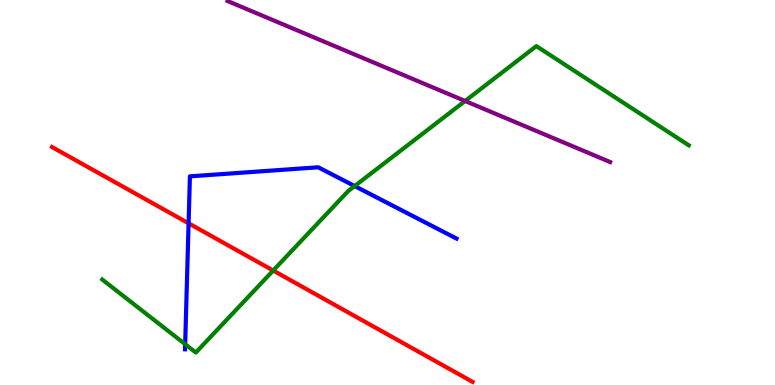[{'lines': ['blue', 'red'], 'intersections': [{'x': 2.43, 'y': 4.2}]}, {'lines': ['green', 'red'], 'intersections': [{'x': 3.52, 'y': 2.97}]}, {'lines': ['purple', 'red'], 'intersections': []}, {'lines': ['blue', 'green'], 'intersections': [{'x': 2.39, 'y': 1.06}, {'x': 4.58, 'y': 5.17}]}, {'lines': ['blue', 'purple'], 'intersections': []}, {'lines': ['green', 'purple'], 'intersections': [{'x': 6.0, 'y': 7.38}]}]